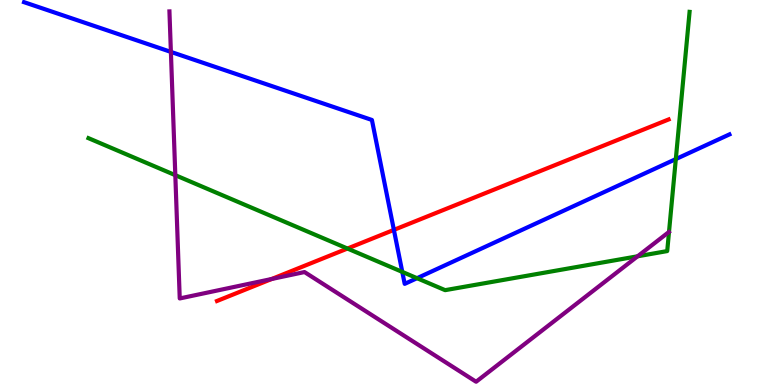[{'lines': ['blue', 'red'], 'intersections': [{'x': 5.08, 'y': 4.03}]}, {'lines': ['green', 'red'], 'intersections': [{'x': 4.48, 'y': 3.54}]}, {'lines': ['purple', 'red'], 'intersections': [{'x': 3.51, 'y': 2.75}]}, {'lines': ['blue', 'green'], 'intersections': [{'x': 5.19, 'y': 2.94}, {'x': 5.38, 'y': 2.77}, {'x': 8.72, 'y': 5.87}]}, {'lines': ['blue', 'purple'], 'intersections': [{'x': 2.21, 'y': 8.65}]}, {'lines': ['green', 'purple'], 'intersections': [{'x': 2.26, 'y': 5.45}, {'x': 8.23, 'y': 3.34}]}]